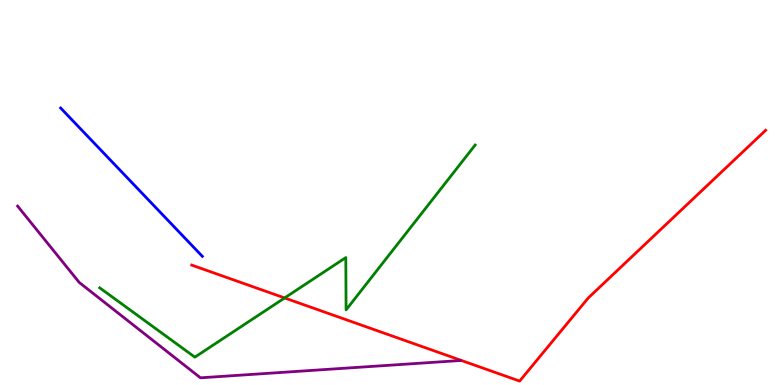[{'lines': ['blue', 'red'], 'intersections': []}, {'lines': ['green', 'red'], 'intersections': [{'x': 3.67, 'y': 2.26}]}, {'lines': ['purple', 'red'], 'intersections': []}, {'lines': ['blue', 'green'], 'intersections': []}, {'lines': ['blue', 'purple'], 'intersections': []}, {'lines': ['green', 'purple'], 'intersections': []}]